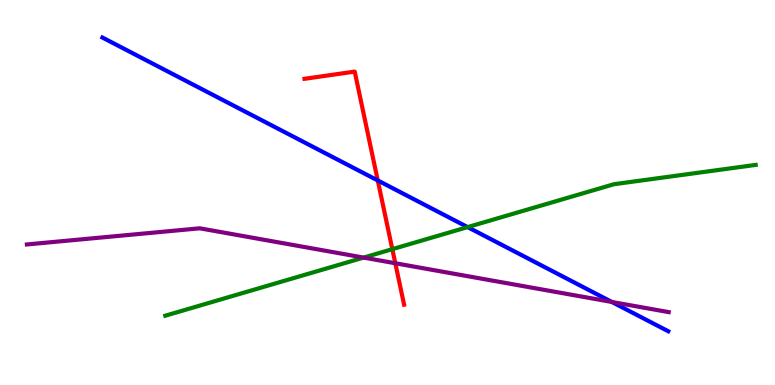[{'lines': ['blue', 'red'], 'intersections': [{'x': 4.87, 'y': 5.31}]}, {'lines': ['green', 'red'], 'intersections': [{'x': 5.06, 'y': 3.53}]}, {'lines': ['purple', 'red'], 'intersections': [{'x': 5.1, 'y': 3.16}]}, {'lines': ['blue', 'green'], 'intersections': [{'x': 6.03, 'y': 4.1}]}, {'lines': ['blue', 'purple'], 'intersections': [{'x': 7.89, 'y': 2.16}]}, {'lines': ['green', 'purple'], 'intersections': [{'x': 4.69, 'y': 3.31}]}]